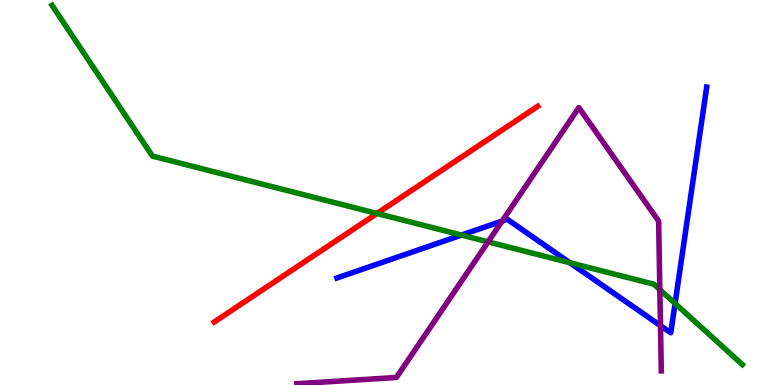[{'lines': ['blue', 'red'], 'intersections': []}, {'lines': ['green', 'red'], 'intersections': [{'x': 4.86, 'y': 4.46}]}, {'lines': ['purple', 'red'], 'intersections': []}, {'lines': ['blue', 'green'], 'intersections': [{'x': 5.96, 'y': 3.89}, {'x': 7.35, 'y': 3.18}, {'x': 8.71, 'y': 2.12}]}, {'lines': ['blue', 'purple'], 'intersections': [{'x': 6.48, 'y': 4.26}, {'x': 8.52, 'y': 1.54}]}, {'lines': ['green', 'purple'], 'intersections': [{'x': 6.3, 'y': 3.72}, {'x': 8.51, 'y': 2.48}]}]